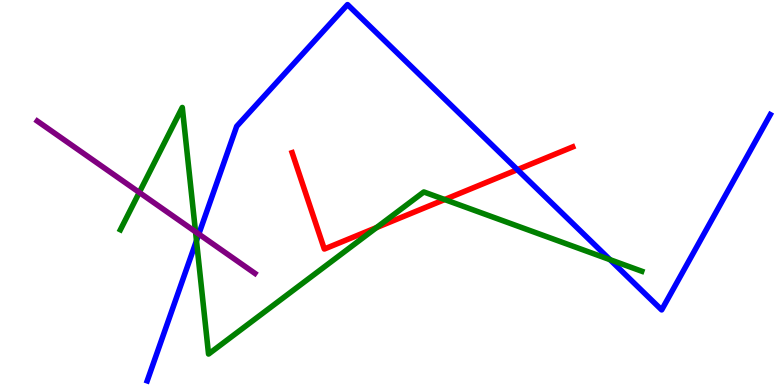[{'lines': ['blue', 'red'], 'intersections': [{'x': 6.68, 'y': 5.59}]}, {'lines': ['green', 'red'], 'intersections': [{'x': 4.86, 'y': 4.09}, {'x': 5.74, 'y': 4.82}]}, {'lines': ['purple', 'red'], 'intersections': []}, {'lines': ['blue', 'green'], 'intersections': [{'x': 2.54, 'y': 3.75}, {'x': 7.87, 'y': 3.26}]}, {'lines': ['blue', 'purple'], 'intersections': [{'x': 2.57, 'y': 3.92}]}, {'lines': ['green', 'purple'], 'intersections': [{'x': 1.8, 'y': 5.0}, {'x': 2.52, 'y': 3.98}]}]